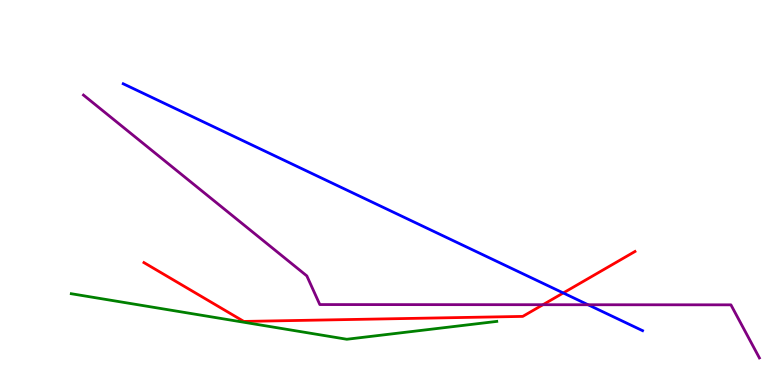[{'lines': ['blue', 'red'], 'intersections': [{'x': 7.27, 'y': 2.39}]}, {'lines': ['green', 'red'], 'intersections': []}, {'lines': ['purple', 'red'], 'intersections': [{'x': 7.01, 'y': 2.09}]}, {'lines': ['blue', 'green'], 'intersections': []}, {'lines': ['blue', 'purple'], 'intersections': [{'x': 7.59, 'y': 2.08}]}, {'lines': ['green', 'purple'], 'intersections': []}]